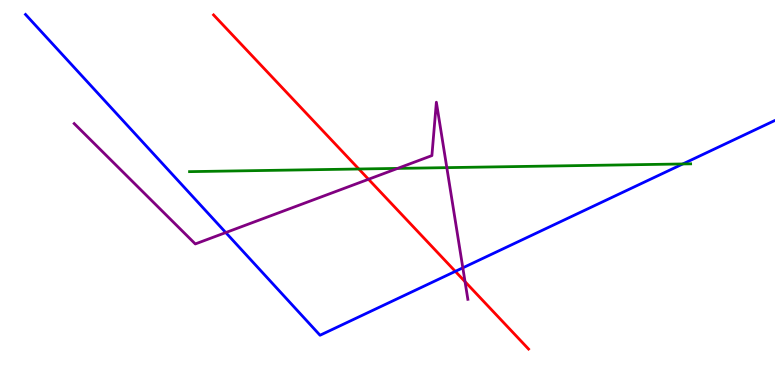[{'lines': ['blue', 'red'], 'intersections': [{'x': 5.88, 'y': 2.95}]}, {'lines': ['green', 'red'], 'intersections': [{'x': 4.63, 'y': 5.61}]}, {'lines': ['purple', 'red'], 'intersections': [{'x': 4.75, 'y': 5.34}, {'x': 6.0, 'y': 2.68}]}, {'lines': ['blue', 'green'], 'intersections': [{'x': 8.81, 'y': 5.74}]}, {'lines': ['blue', 'purple'], 'intersections': [{'x': 2.91, 'y': 3.96}, {'x': 5.97, 'y': 3.04}]}, {'lines': ['green', 'purple'], 'intersections': [{'x': 5.13, 'y': 5.63}, {'x': 5.77, 'y': 5.65}]}]